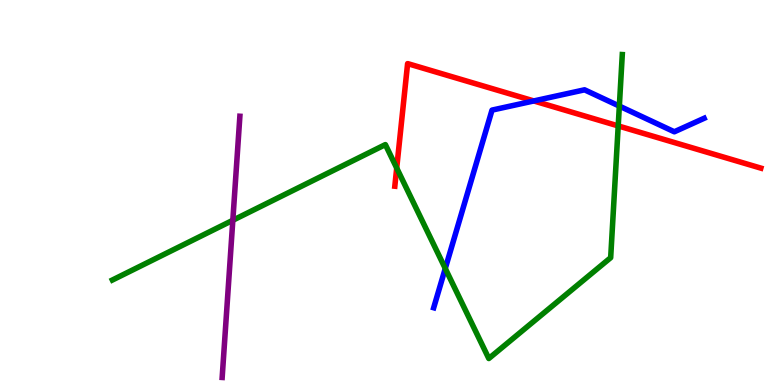[{'lines': ['blue', 'red'], 'intersections': [{'x': 6.89, 'y': 7.38}]}, {'lines': ['green', 'red'], 'intersections': [{'x': 5.12, 'y': 5.64}, {'x': 7.98, 'y': 6.73}]}, {'lines': ['purple', 'red'], 'intersections': []}, {'lines': ['blue', 'green'], 'intersections': [{'x': 5.75, 'y': 3.03}, {'x': 7.99, 'y': 7.24}]}, {'lines': ['blue', 'purple'], 'intersections': []}, {'lines': ['green', 'purple'], 'intersections': [{'x': 3.0, 'y': 4.28}]}]